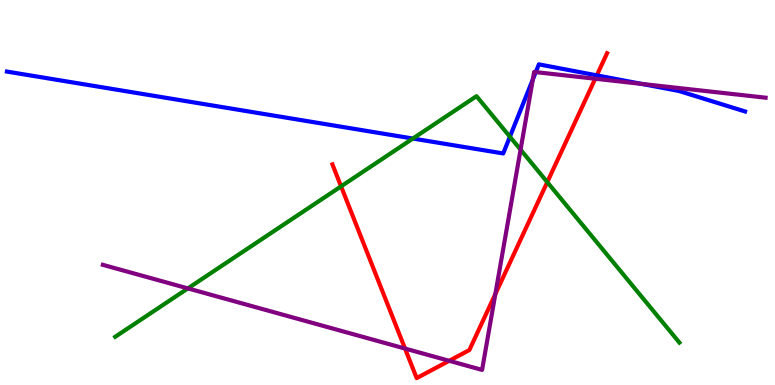[{'lines': ['blue', 'red'], 'intersections': [{'x': 7.7, 'y': 8.04}]}, {'lines': ['green', 'red'], 'intersections': [{'x': 4.4, 'y': 5.16}, {'x': 7.06, 'y': 5.27}]}, {'lines': ['purple', 'red'], 'intersections': [{'x': 5.23, 'y': 0.947}, {'x': 5.8, 'y': 0.629}, {'x': 6.39, 'y': 2.36}, {'x': 7.68, 'y': 7.95}]}, {'lines': ['blue', 'green'], 'intersections': [{'x': 5.33, 'y': 6.4}, {'x': 6.58, 'y': 6.45}]}, {'lines': ['blue', 'purple'], 'intersections': [{'x': 6.88, 'y': 7.94}, {'x': 6.91, 'y': 8.13}, {'x': 8.28, 'y': 7.82}]}, {'lines': ['green', 'purple'], 'intersections': [{'x': 2.42, 'y': 2.51}, {'x': 6.72, 'y': 6.11}]}]